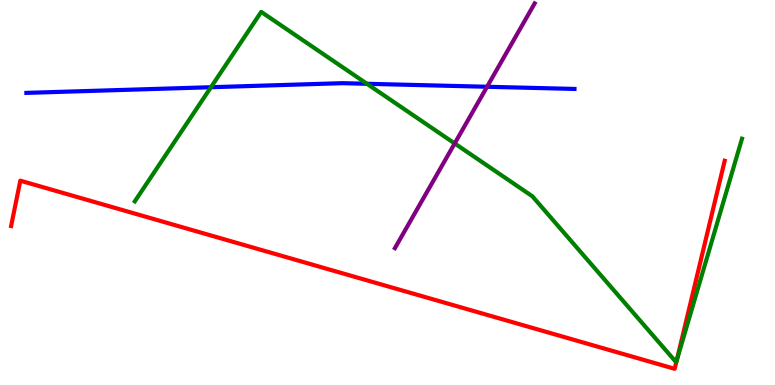[{'lines': ['blue', 'red'], 'intersections': []}, {'lines': ['green', 'red'], 'intersections': [{'x': 8.73, 'y': 0.622}]}, {'lines': ['purple', 'red'], 'intersections': []}, {'lines': ['blue', 'green'], 'intersections': [{'x': 2.72, 'y': 7.73}, {'x': 4.73, 'y': 7.82}]}, {'lines': ['blue', 'purple'], 'intersections': [{'x': 6.28, 'y': 7.75}]}, {'lines': ['green', 'purple'], 'intersections': [{'x': 5.87, 'y': 6.27}]}]